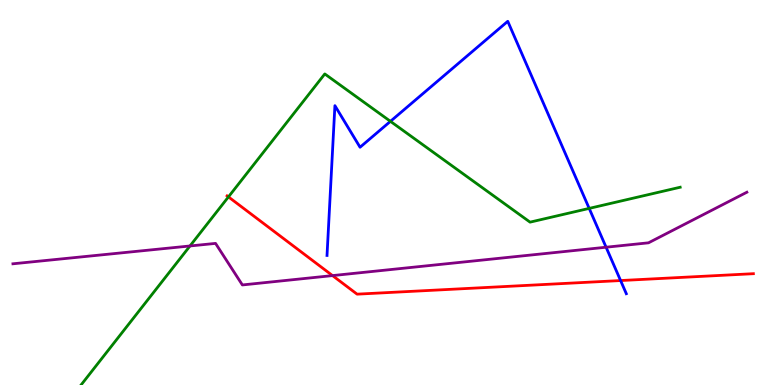[{'lines': ['blue', 'red'], 'intersections': [{'x': 8.01, 'y': 2.71}]}, {'lines': ['green', 'red'], 'intersections': [{'x': 2.95, 'y': 4.89}]}, {'lines': ['purple', 'red'], 'intersections': [{'x': 4.29, 'y': 2.84}]}, {'lines': ['blue', 'green'], 'intersections': [{'x': 5.04, 'y': 6.85}, {'x': 7.6, 'y': 4.59}]}, {'lines': ['blue', 'purple'], 'intersections': [{'x': 7.82, 'y': 3.58}]}, {'lines': ['green', 'purple'], 'intersections': [{'x': 2.45, 'y': 3.61}]}]